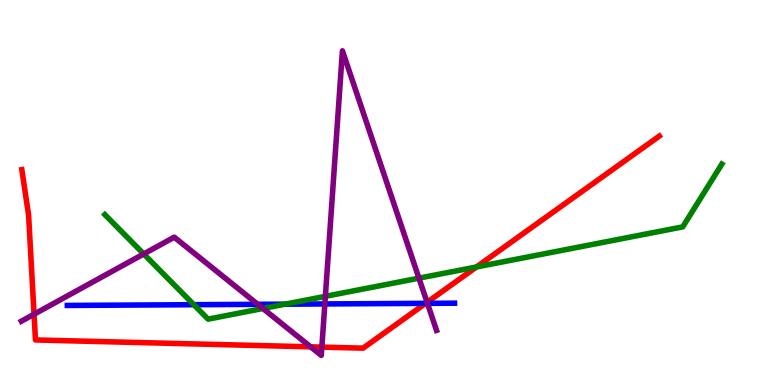[{'lines': ['blue', 'red'], 'intersections': [{'x': 5.49, 'y': 2.12}]}, {'lines': ['green', 'red'], 'intersections': [{'x': 6.15, 'y': 3.07}]}, {'lines': ['purple', 'red'], 'intersections': [{'x': 0.439, 'y': 1.84}, {'x': 4.01, 'y': 0.991}, {'x': 4.15, 'y': 0.984}, {'x': 5.51, 'y': 2.15}]}, {'lines': ['blue', 'green'], 'intersections': [{'x': 2.5, 'y': 2.09}, {'x': 3.68, 'y': 2.1}]}, {'lines': ['blue', 'purple'], 'intersections': [{'x': 3.33, 'y': 2.1}, {'x': 4.19, 'y': 2.11}, {'x': 5.52, 'y': 2.12}]}, {'lines': ['green', 'purple'], 'intersections': [{'x': 1.85, 'y': 3.4}, {'x': 3.39, 'y': 1.99}, {'x': 4.2, 'y': 2.3}, {'x': 5.41, 'y': 2.78}]}]